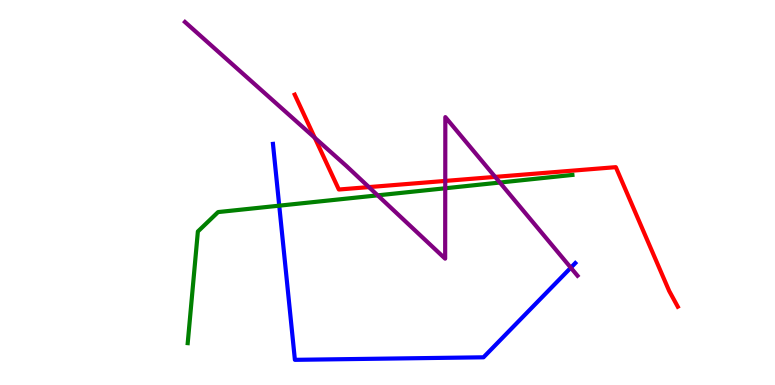[{'lines': ['blue', 'red'], 'intersections': []}, {'lines': ['green', 'red'], 'intersections': []}, {'lines': ['purple', 'red'], 'intersections': [{'x': 4.06, 'y': 6.42}, {'x': 4.76, 'y': 5.14}, {'x': 5.75, 'y': 5.3}, {'x': 6.39, 'y': 5.41}]}, {'lines': ['blue', 'green'], 'intersections': [{'x': 3.6, 'y': 4.66}]}, {'lines': ['blue', 'purple'], 'intersections': [{'x': 7.37, 'y': 3.05}]}, {'lines': ['green', 'purple'], 'intersections': [{'x': 4.87, 'y': 4.93}, {'x': 5.75, 'y': 5.11}, {'x': 6.45, 'y': 5.26}]}]